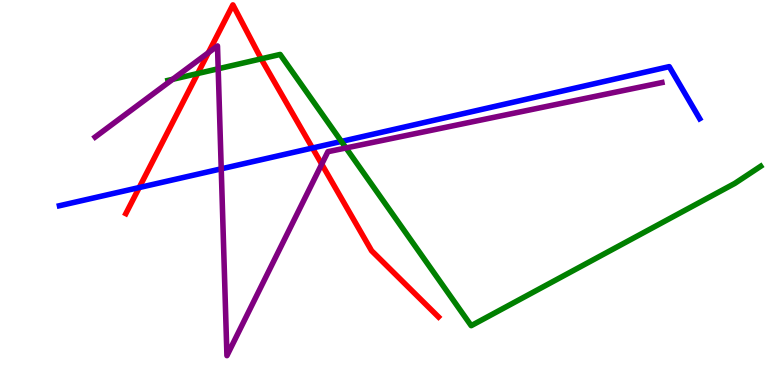[{'lines': ['blue', 'red'], 'intersections': [{'x': 1.8, 'y': 5.13}, {'x': 4.03, 'y': 6.16}]}, {'lines': ['green', 'red'], 'intersections': [{'x': 2.55, 'y': 8.09}, {'x': 3.37, 'y': 8.47}]}, {'lines': ['purple', 'red'], 'intersections': [{'x': 2.69, 'y': 8.63}, {'x': 4.15, 'y': 5.74}]}, {'lines': ['blue', 'green'], 'intersections': [{'x': 4.41, 'y': 6.33}]}, {'lines': ['blue', 'purple'], 'intersections': [{'x': 2.85, 'y': 5.61}]}, {'lines': ['green', 'purple'], 'intersections': [{'x': 2.23, 'y': 7.94}, {'x': 2.82, 'y': 8.21}, {'x': 4.46, 'y': 6.16}]}]